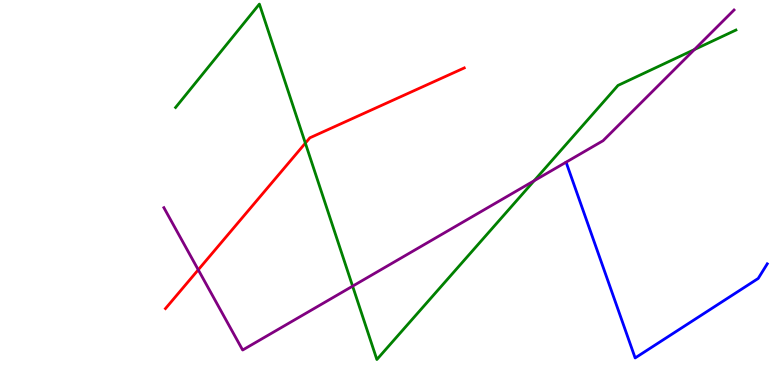[{'lines': ['blue', 'red'], 'intersections': []}, {'lines': ['green', 'red'], 'intersections': [{'x': 3.94, 'y': 6.28}]}, {'lines': ['purple', 'red'], 'intersections': [{'x': 2.56, 'y': 2.99}]}, {'lines': ['blue', 'green'], 'intersections': []}, {'lines': ['blue', 'purple'], 'intersections': []}, {'lines': ['green', 'purple'], 'intersections': [{'x': 4.55, 'y': 2.57}, {'x': 6.89, 'y': 5.31}, {'x': 8.96, 'y': 8.71}]}]